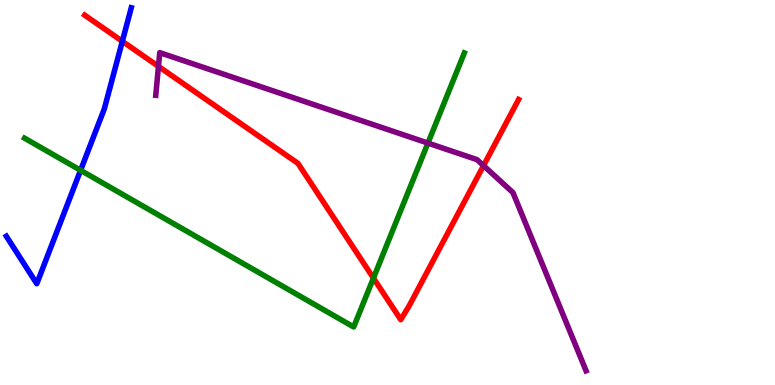[{'lines': ['blue', 'red'], 'intersections': [{'x': 1.58, 'y': 8.93}]}, {'lines': ['green', 'red'], 'intersections': [{'x': 4.82, 'y': 2.78}]}, {'lines': ['purple', 'red'], 'intersections': [{'x': 2.04, 'y': 8.28}, {'x': 6.24, 'y': 5.7}]}, {'lines': ['blue', 'green'], 'intersections': [{'x': 1.04, 'y': 5.58}]}, {'lines': ['blue', 'purple'], 'intersections': []}, {'lines': ['green', 'purple'], 'intersections': [{'x': 5.52, 'y': 6.28}]}]